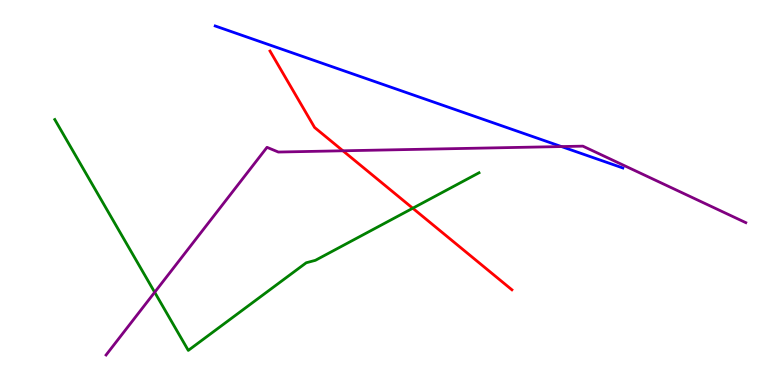[{'lines': ['blue', 'red'], 'intersections': []}, {'lines': ['green', 'red'], 'intersections': [{'x': 5.33, 'y': 4.59}]}, {'lines': ['purple', 'red'], 'intersections': [{'x': 4.42, 'y': 6.08}]}, {'lines': ['blue', 'green'], 'intersections': []}, {'lines': ['blue', 'purple'], 'intersections': [{'x': 7.24, 'y': 6.19}]}, {'lines': ['green', 'purple'], 'intersections': [{'x': 2.0, 'y': 2.41}]}]